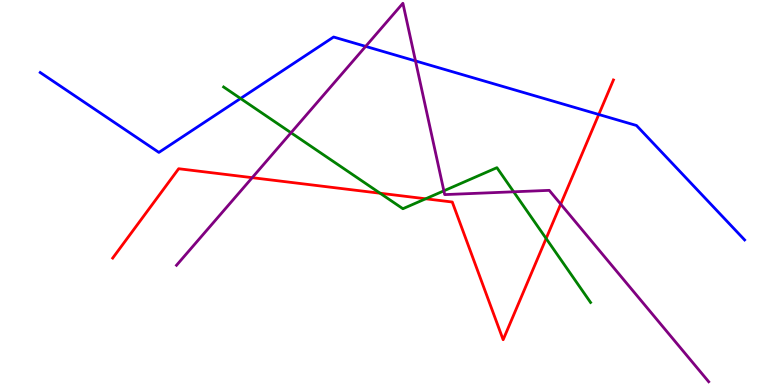[{'lines': ['blue', 'red'], 'intersections': [{'x': 7.73, 'y': 7.03}]}, {'lines': ['green', 'red'], 'intersections': [{'x': 4.9, 'y': 4.98}, {'x': 5.49, 'y': 4.84}, {'x': 7.05, 'y': 3.81}]}, {'lines': ['purple', 'red'], 'intersections': [{'x': 3.25, 'y': 5.39}, {'x': 7.24, 'y': 4.7}]}, {'lines': ['blue', 'green'], 'intersections': [{'x': 3.1, 'y': 7.44}]}, {'lines': ['blue', 'purple'], 'intersections': [{'x': 4.72, 'y': 8.8}, {'x': 5.36, 'y': 8.42}]}, {'lines': ['green', 'purple'], 'intersections': [{'x': 3.76, 'y': 6.55}, {'x': 5.73, 'y': 5.04}, {'x': 6.63, 'y': 5.02}]}]